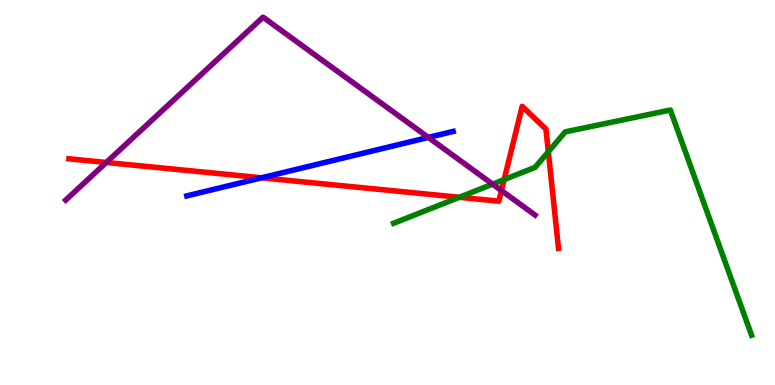[{'lines': ['blue', 'red'], 'intersections': [{'x': 3.38, 'y': 5.38}]}, {'lines': ['green', 'red'], 'intersections': [{'x': 5.93, 'y': 4.88}, {'x': 6.51, 'y': 5.34}, {'x': 7.08, 'y': 6.06}]}, {'lines': ['purple', 'red'], 'intersections': [{'x': 1.37, 'y': 5.78}, {'x': 6.47, 'y': 5.05}]}, {'lines': ['blue', 'green'], 'intersections': []}, {'lines': ['blue', 'purple'], 'intersections': [{'x': 5.53, 'y': 6.43}]}, {'lines': ['green', 'purple'], 'intersections': [{'x': 6.36, 'y': 5.22}]}]